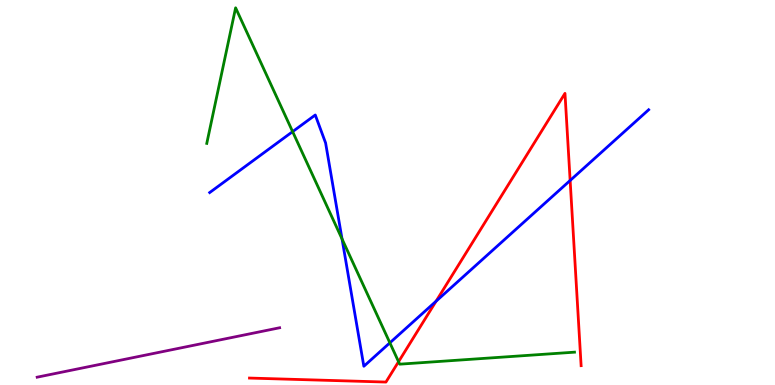[{'lines': ['blue', 'red'], 'intersections': [{'x': 5.63, 'y': 2.18}, {'x': 7.36, 'y': 5.31}]}, {'lines': ['green', 'red'], 'intersections': [{'x': 5.14, 'y': 0.605}]}, {'lines': ['purple', 'red'], 'intersections': []}, {'lines': ['blue', 'green'], 'intersections': [{'x': 3.78, 'y': 6.58}, {'x': 4.41, 'y': 3.79}, {'x': 5.03, 'y': 1.1}]}, {'lines': ['blue', 'purple'], 'intersections': []}, {'lines': ['green', 'purple'], 'intersections': []}]